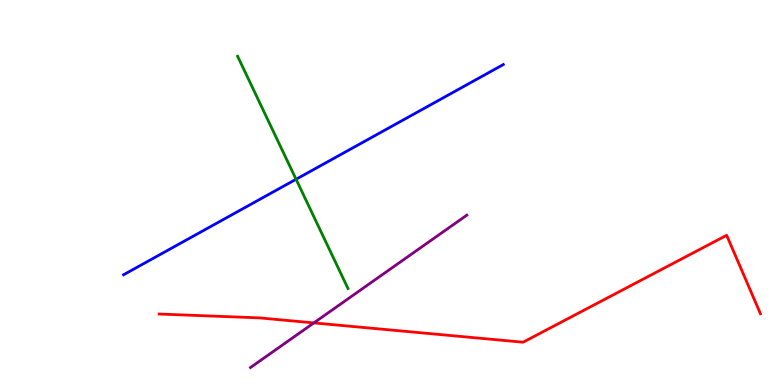[{'lines': ['blue', 'red'], 'intersections': []}, {'lines': ['green', 'red'], 'intersections': []}, {'lines': ['purple', 'red'], 'intersections': [{'x': 4.05, 'y': 1.61}]}, {'lines': ['blue', 'green'], 'intersections': [{'x': 3.82, 'y': 5.34}]}, {'lines': ['blue', 'purple'], 'intersections': []}, {'lines': ['green', 'purple'], 'intersections': []}]